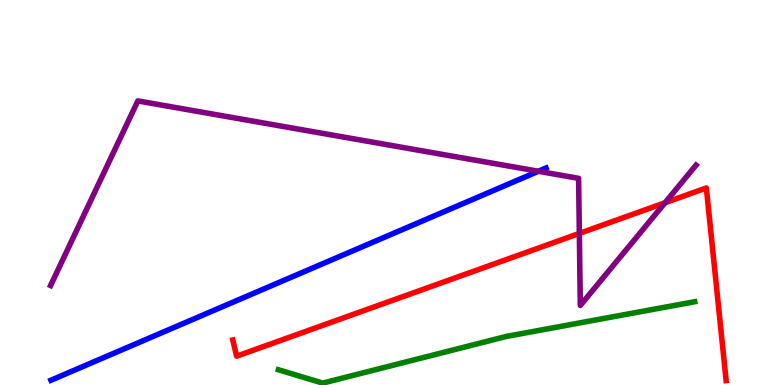[{'lines': ['blue', 'red'], 'intersections': []}, {'lines': ['green', 'red'], 'intersections': []}, {'lines': ['purple', 'red'], 'intersections': [{'x': 7.48, 'y': 3.94}, {'x': 8.58, 'y': 4.73}]}, {'lines': ['blue', 'green'], 'intersections': []}, {'lines': ['blue', 'purple'], 'intersections': [{'x': 6.95, 'y': 5.55}]}, {'lines': ['green', 'purple'], 'intersections': []}]